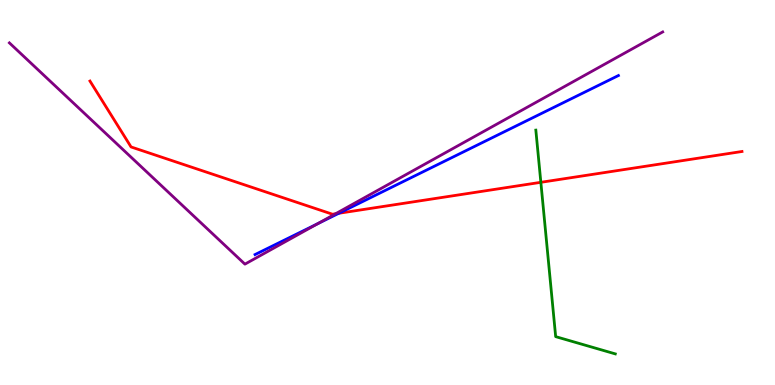[{'lines': ['blue', 'red'], 'intersections': [{'x': 4.37, 'y': 4.46}]}, {'lines': ['green', 'red'], 'intersections': [{'x': 6.98, 'y': 5.26}]}, {'lines': ['purple', 'red'], 'intersections': [{'x': 4.33, 'y': 4.45}]}, {'lines': ['blue', 'green'], 'intersections': []}, {'lines': ['blue', 'purple'], 'intersections': [{'x': 4.1, 'y': 4.19}]}, {'lines': ['green', 'purple'], 'intersections': []}]